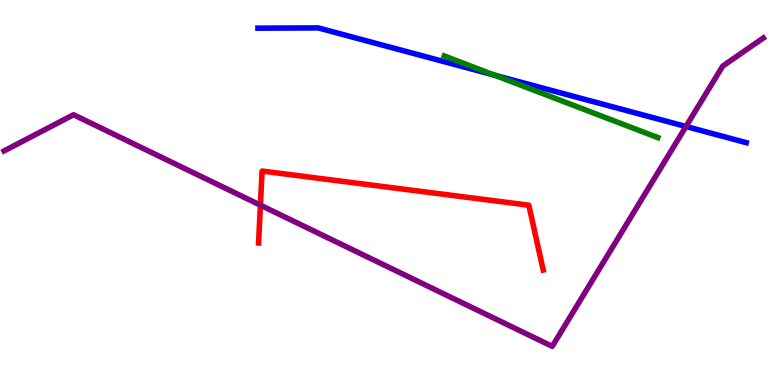[{'lines': ['blue', 'red'], 'intersections': []}, {'lines': ['green', 'red'], 'intersections': []}, {'lines': ['purple', 'red'], 'intersections': [{'x': 3.36, 'y': 4.67}]}, {'lines': ['blue', 'green'], 'intersections': [{'x': 6.38, 'y': 8.05}]}, {'lines': ['blue', 'purple'], 'intersections': [{'x': 8.85, 'y': 6.71}]}, {'lines': ['green', 'purple'], 'intersections': []}]